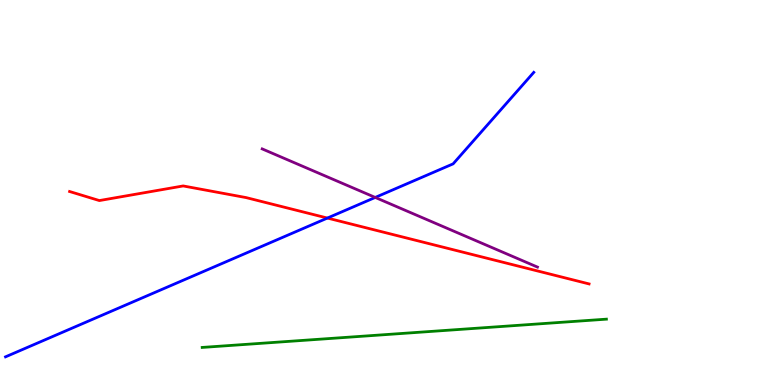[{'lines': ['blue', 'red'], 'intersections': [{'x': 4.22, 'y': 4.34}]}, {'lines': ['green', 'red'], 'intersections': []}, {'lines': ['purple', 'red'], 'intersections': []}, {'lines': ['blue', 'green'], 'intersections': []}, {'lines': ['blue', 'purple'], 'intersections': [{'x': 4.84, 'y': 4.87}]}, {'lines': ['green', 'purple'], 'intersections': []}]